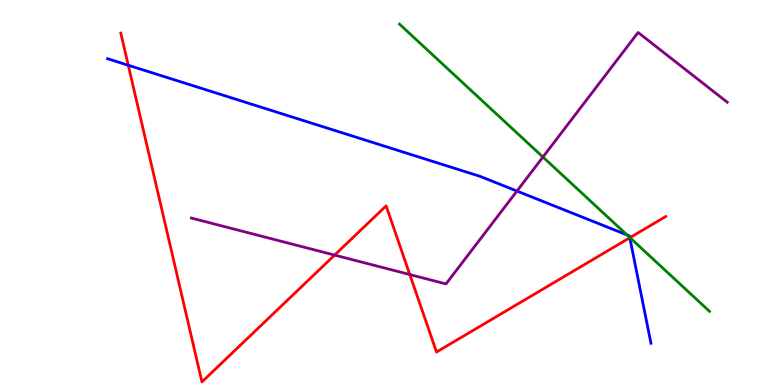[{'lines': ['blue', 'red'], 'intersections': [{'x': 1.66, 'y': 8.31}, {'x': 8.13, 'y': 3.83}]}, {'lines': ['green', 'red'], 'intersections': [{'x': 8.13, 'y': 3.83}]}, {'lines': ['purple', 'red'], 'intersections': [{'x': 4.32, 'y': 3.37}, {'x': 5.29, 'y': 2.87}]}, {'lines': ['blue', 'green'], 'intersections': [{'x': 8.09, 'y': 3.9}, {'x': 8.13, 'y': 3.83}]}, {'lines': ['blue', 'purple'], 'intersections': [{'x': 6.67, 'y': 5.04}]}, {'lines': ['green', 'purple'], 'intersections': [{'x': 7.01, 'y': 5.92}]}]